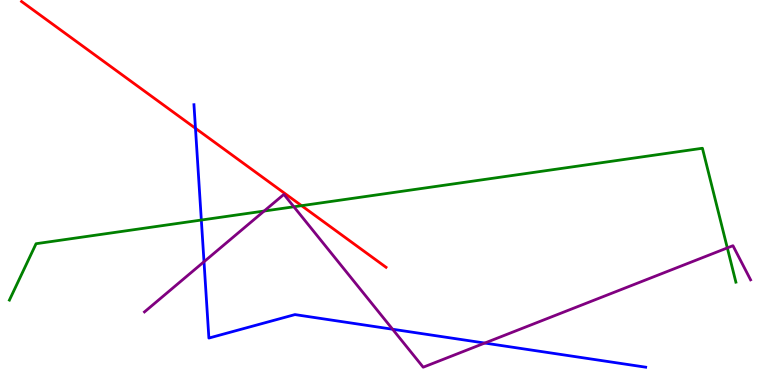[{'lines': ['blue', 'red'], 'intersections': [{'x': 2.52, 'y': 6.67}]}, {'lines': ['green', 'red'], 'intersections': [{'x': 3.89, 'y': 4.66}]}, {'lines': ['purple', 'red'], 'intersections': []}, {'lines': ['blue', 'green'], 'intersections': [{'x': 2.6, 'y': 4.28}]}, {'lines': ['blue', 'purple'], 'intersections': [{'x': 2.63, 'y': 3.2}, {'x': 5.07, 'y': 1.45}, {'x': 6.26, 'y': 1.09}]}, {'lines': ['green', 'purple'], 'intersections': [{'x': 3.41, 'y': 4.52}, {'x': 3.79, 'y': 4.63}, {'x': 9.38, 'y': 3.56}]}]